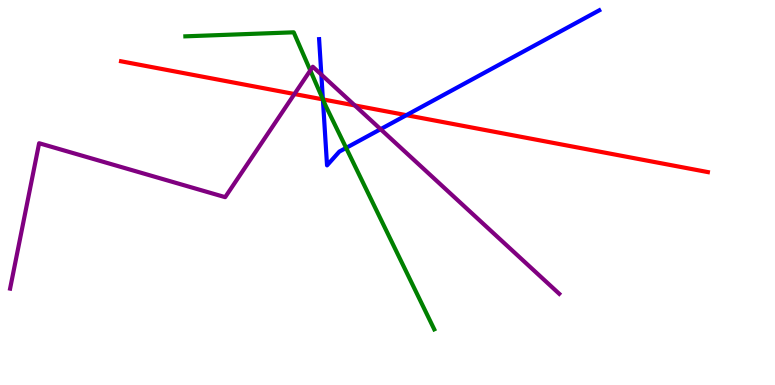[{'lines': ['blue', 'red'], 'intersections': [{'x': 4.17, 'y': 7.42}, {'x': 5.24, 'y': 7.01}]}, {'lines': ['green', 'red'], 'intersections': [{'x': 4.17, 'y': 7.42}]}, {'lines': ['purple', 'red'], 'intersections': [{'x': 3.8, 'y': 7.56}, {'x': 4.58, 'y': 7.26}]}, {'lines': ['blue', 'green'], 'intersections': [{'x': 4.17, 'y': 7.42}, {'x': 4.47, 'y': 6.16}]}, {'lines': ['blue', 'purple'], 'intersections': [{'x': 4.15, 'y': 8.06}, {'x': 4.91, 'y': 6.64}]}, {'lines': ['green', 'purple'], 'intersections': [{'x': 4.0, 'y': 8.17}]}]